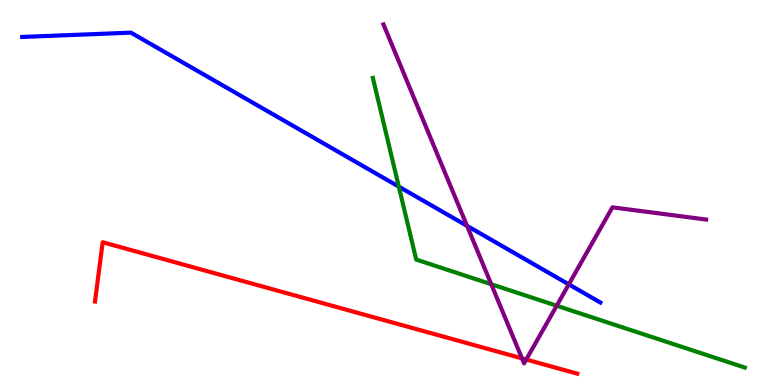[{'lines': ['blue', 'red'], 'intersections': []}, {'lines': ['green', 'red'], 'intersections': []}, {'lines': ['purple', 'red'], 'intersections': [{'x': 6.74, 'y': 0.692}, {'x': 6.79, 'y': 0.662}]}, {'lines': ['blue', 'green'], 'intersections': [{'x': 5.15, 'y': 5.15}]}, {'lines': ['blue', 'purple'], 'intersections': [{'x': 6.03, 'y': 4.13}, {'x': 7.34, 'y': 2.61}]}, {'lines': ['green', 'purple'], 'intersections': [{'x': 6.34, 'y': 2.62}, {'x': 7.18, 'y': 2.06}]}]